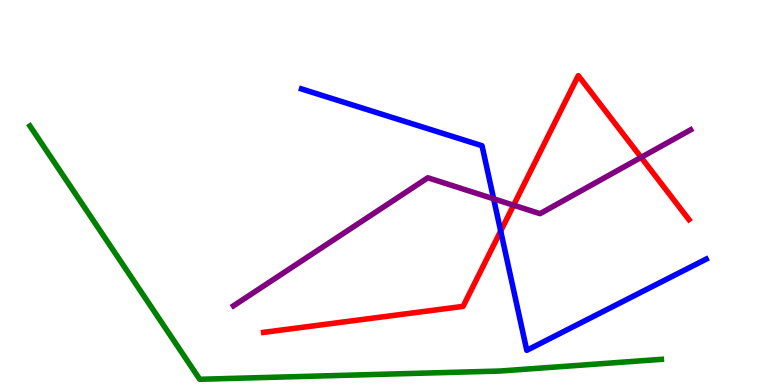[{'lines': ['blue', 'red'], 'intersections': [{'x': 6.46, 'y': 4.0}]}, {'lines': ['green', 'red'], 'intersections': []}, {'lines': ['purple', 'red'], 'intersections': [{'x': 6.63, 'y': 4.67}, {'x': 8.27, 'y': 5.91}]}, {'lines': ['blue', 'green'], 'intersections': []}, {'lines': ['blue', 'purple'], 'intersections': [{'x': 6.37, 'y': 4.84}]}, {'lines': ['green', 'purple'], 'intersections': []}]